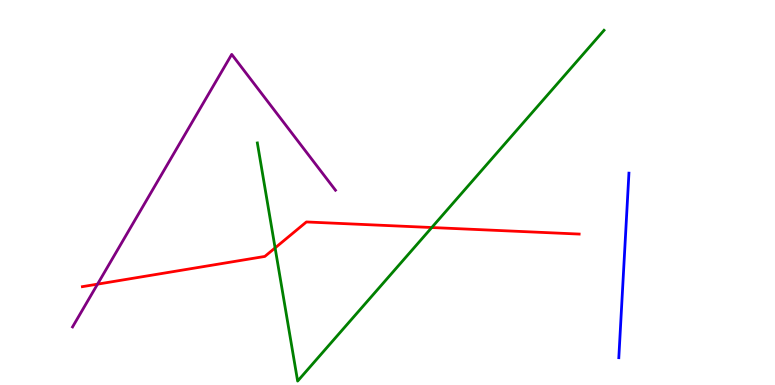[{'lines': ['blue', 'red'], 'intersections': []}, {'lines': ['green', 'red'], 'intersections': [{'x': 3.55, 'y': 3.56}, {'x': 5.57, 'y': 4.09}]}, {'lines': ['purple', 'red'], 'intersections': [{'x': 1.26, 'y': 2.62}]}, {'lines': ['blue', 'green'], 'intersections': []}, {'lines': ['blue', 'purple'], 'intersections': []}, {'lines': ['green', 'purple'], 'intersections': []}]